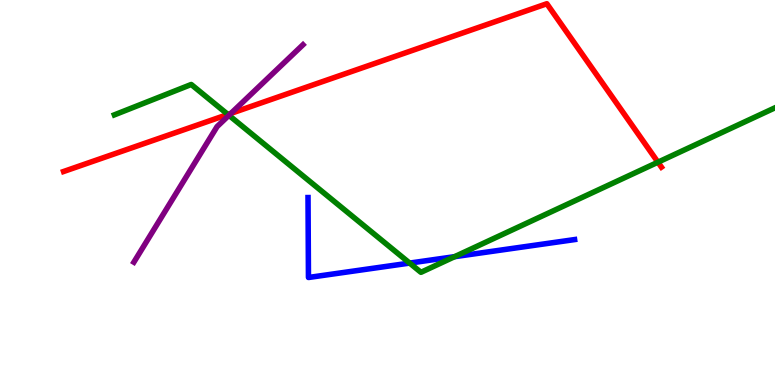[{'lines': ['blue', 'red'], 'intersections': []}, {'lines': ['green', 'red'], 'intersections': [{'x': 2.94, 'y': 7.03}, {'x': 8.49, 'y': 5.79}]}, {'lines': ['purple', 'red'], 'intersections': [{'x': 2.98, 'y': 7.05}]}, {'lines': ['blue', 'green'], 'intersections': [{'x': 5.29, 'y': 3.17}, {'x': 5.87, 'y': 3.33}]}, {'lines': ['blue', 'purple'], 'intersections': []}, {'lines': ['green', 'purple'], 'intersections': [{'x': 2.95, 'y': 7.01}]}]